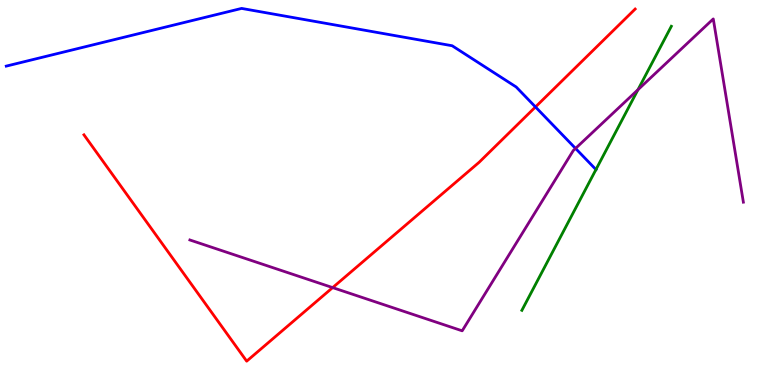[{'lines': ['blue', 'red'], 'intersections': [{'x': 6.91, 'y': 7.22}]}, {'lines': ['green', 'red'], 'intersections': []}, {'lines': ['purple', 'red'], 'intersections': [{'x': 4.29, 'y': 2.53}]}, {'lines': ['blue', 'green'], 'intersections': [{'x': 7.69, 'y': 5.6}]}, {'lines': ['blue', 'purple'], 'intersections': [{'x': 7.43, 'y': 6.15}]}, {'lines': ['green', 'purple'], 'intersections': [{'x': 8.23, 'y': 7.67}]}]